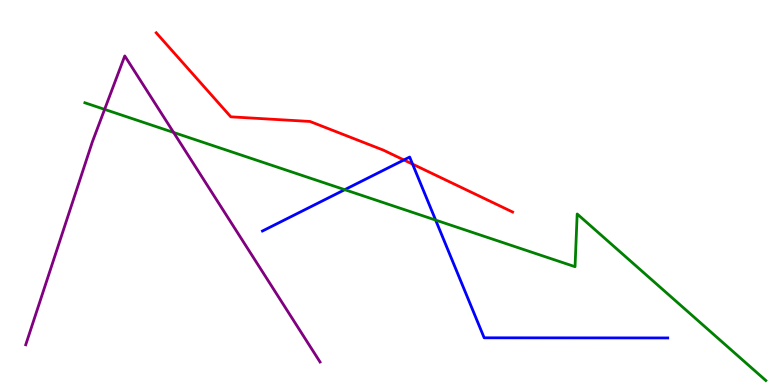[{'lines': ['blue', 'red'], 'intersections': [{'x': 5.21, 'y': 5.85}, {'x': 5.32, 'y': 5.74}]}, {'lines': ['green', 'red'], 'intersections': []}, {'lines': ['purple', 'red'], 'intersections': []}, {'lines': ['blue', 'green'], 'intersections': [{'x': 4.45, 'y': 5.07}, {'x': 5.62, 'y': 4.28}]}, {'lines': ['blue', 'purple'], 'intersections': []}, {'lines': ['green', 'purple'], 'intersections': [{'x': 1.35, 'y': 7.16}, {'x': 2.24, 'y': 6.56}]}]